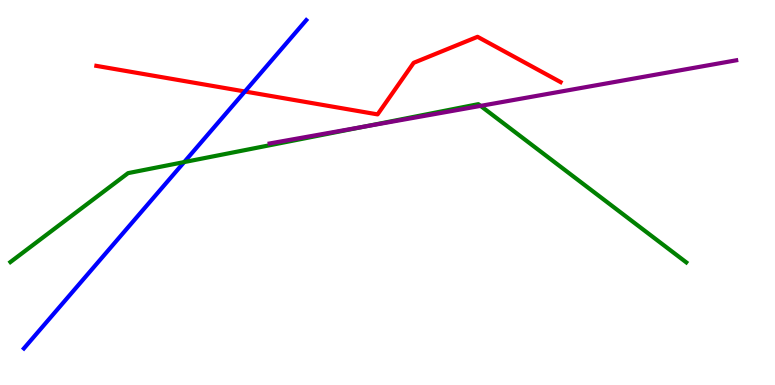[{'lines': ['blue', 'red'], 'intersections': [{'x': 3.16, 'y': 7.62}]}, {'lines': ['green', 'red'], 'intersections': []}, {'lines': ['purple', 'red'], 'intersections': []}, {'lines': ['blue', 'green'], 'intersections': [{'x': 2.38, 'y': 5.79}]}, {'lines': ['blue', 'purple'], 'intersections': []}, {'lines': ['green', 'purple'], 'intersections': [{'x': 4.7, 'y': 6.71}, {'x': 6.2, 'y': 7.25}]}]